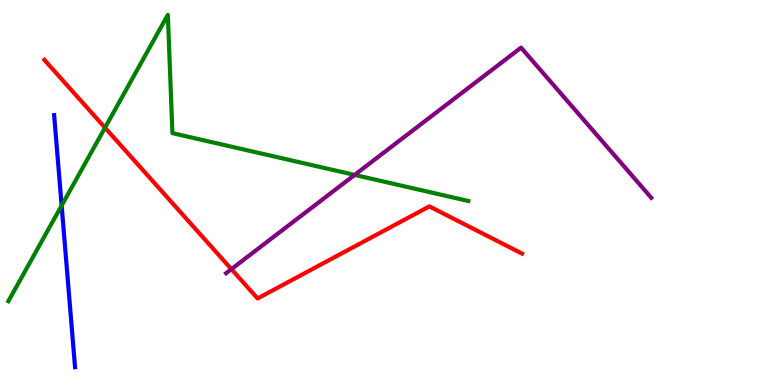[{'lines': ['blue', 'red'], 'intersections': []}, {'lines': ['green', 'red'], 'intersections': [{'x': 1.35, 'y': 6.68}]}, {'lines': ['purple', 'red'], 'intersections': [{'x': 2.99, 'y': 3.01}]}, {'lines': ['blue', 'green'], 'intersections': [{'x': 0.795, 'y': 4.66}]}, {'lines': ['blue', 'purple'], 'intersections': []}, {'lines': ['green', 'purple'], 'intersections': [{'x': 4.58, 'y': 5.46}]}]